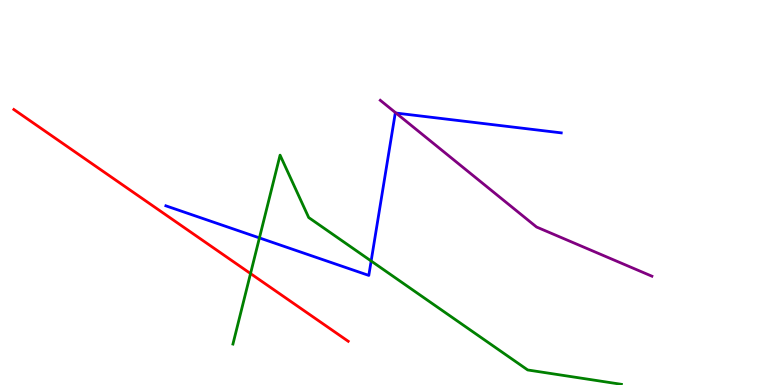[{'lines': ['blue', 'red'], 'intersections': []}, {'lines': ['green', 'red'], 'intersections': [{'x': 3.23, 'y': 2.89}]}, {'lines': ['purple', 'red'], 'intersections': []}, {'lines': ['blue', 'green'], 'intersections': [{'x': 3.35, 'y': 3.82}, {'x': 4.79, 'y': 3.22}]}, {'lines': ['blue', 'purple'], 'intersections': [{'x': 5.11, 'y': 7.06}]}, {'lines': ['green', 'purple'], 'intersections': []}]